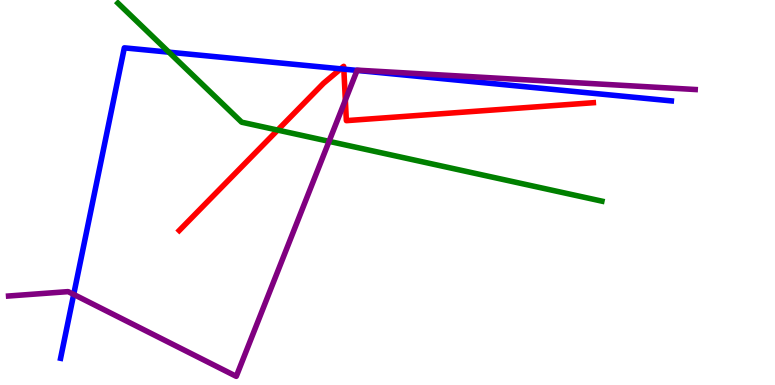[{'lines': ['blue', 'red'], 'intersections': [{'x': 4.4, 'y': 8.21}, {'x': 4.44, 'y': 8.2}]}, {'lines': ['green', 'red'], 'intersections': [{'x': 3.58, 'y': 6.62}]}, {'lines': ['purple', 'red'], 'intersections': [{'x': 4.46, 'y': 7.4}]}, {'lines': ['blue', 'green'], 'intersections': [{'x': 2.18, 'y': 8.64}]}, {'lines': ['blue', 'purple'], 'intersections': [{'x': 0.951, 'y': 2.35}, {'x': 4.61, 'y': 8.17}]}, {'lines': ['green', 'purple'], 'intersections': [{'x': 4.25, 'y': 6.33}]}]